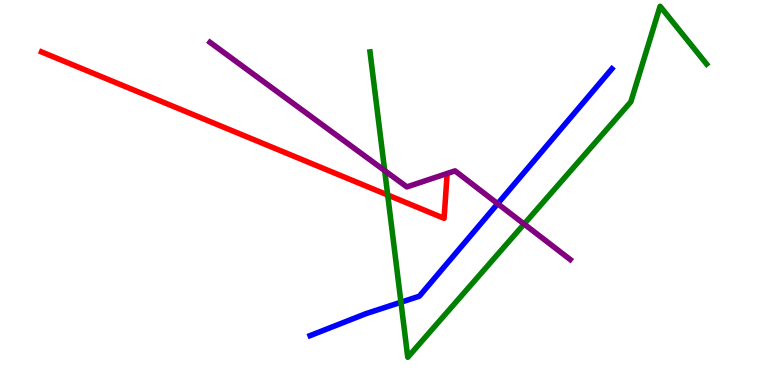[{'lines': ['blue', 'red'], 'intersections': []}, {'lines': ['green', 'red'], 'intersections': [{'x': 5.0, 'y': 4.93}]}, {'lines': ['purple', 'red'], 'intersections': []}, {'lines': ['blue', 'green'], 'intersections': [{'x': 5.17, 'y': 2.15}]}, {'lines': ['blue', 'purple'], 'intersections': [{'x': 6.42, 'y': 4.71}]}, {'lines': ['green', 'purple'], 'intersections': [{'x': 4.96, 'y': 5.57}, {'x': 6.76, 'y': 4.18}]}]